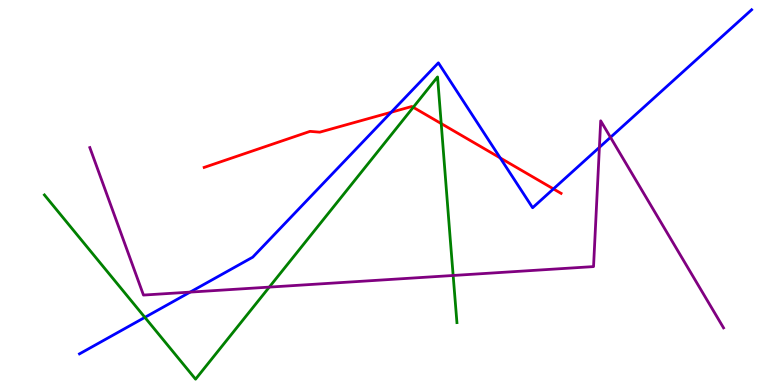[{'lines': ['blue', 'red'], 'intersections': [{'x': 5.05, 'y': 7.08}, {'x': 6.45, 'y': 5.9}, {'x': 7.14, 'y': 5.09}]}, {'lines': ['green', 'red'], 'intersections': [{'x': 5.33, 'y': 7.21}, {'x': 5.69, 'y': 6.79}]}, {'lines': ['purple', 'red'], 'intersections': []}, {'lines': ['blue', 'green'], 'intersections': [{'x': 1.87, 'y': 1.76}]}, {'lines': ['blue', 'purple'], 'intersections': [{'x': 2.45, 'y': 2.41}, {'x': 7.73, 'y': 6.17}, {'x': 7.88, 'y': 6.43}]}, {'lines': ['green', 'purple'], 'intersections': [{'x': 3.47, 'y': 2.54}, {'x': 5.85, 'y': 2.84}]}]